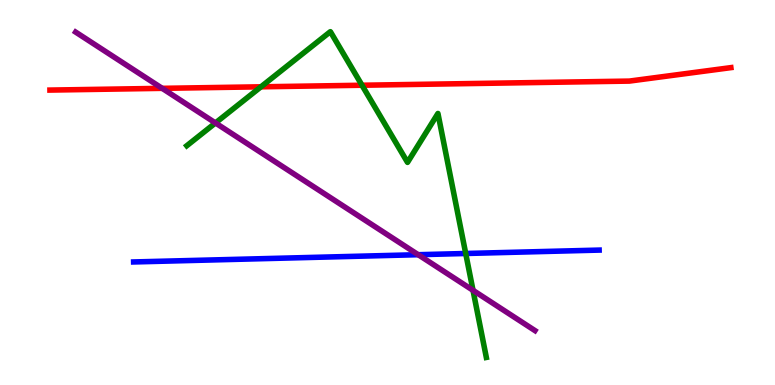[{'lines': ['blue', 'red'], 'intersections': []}, {'lines': ['green', 'red'], 'intersections': [{'x': 3.37, 'y': 7.75}, {'x': 4.67, 'y': 7.79}]}, {'lines': ['purple', 'red'], 'intersections': [{'x': 2.09, 'y': 7.71}]}, {'lines': ['blue', 'green'], 'intersections': [{'x': 6.01, 'y': 3.42}]}, {'lines': ['blue', 'purple'], 'intersections': [{'x': 5.4, 'y': 3.38}]}, {'lines': ['green', 'purple'], 'intersections': [{'x': 2.78, 'y': 6.81}, {'x': 6.1, 'y': 2.46}]}]